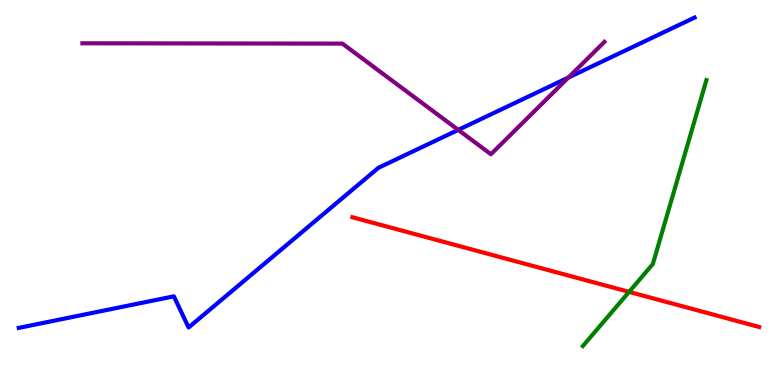[{'lines': ['blue', 'red'], 'intersections': []}, {'lines': ['green', 'red'], 'intersections': [{'x': 8.12, 'y': 2.42}]}, {'lines': ['purple', 'red'], 'intersections': []}, {'lines': ['blue', 'green'], 'intersections': []}, {'lines': ['blue', 'purple'], 'intersections': [{'x': 5.91, 'y': 6.63}, {'x': 7.33, 'y': 7.99}]}, {'lines': ['green', 'purple'], 'intersections': []}]